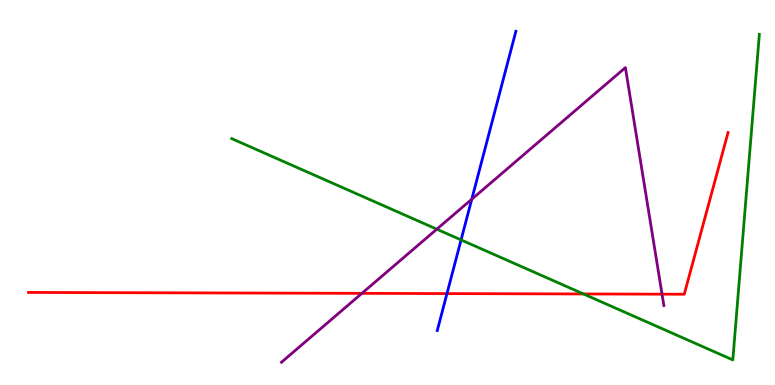[{'lines': ['blue', 'red'], 'intersections': [{'x': 5.77, 'y': 2.37}]}, {'lines': ['green', 'red'], 'intersections': [{'x': 7.53, 'y': 2.36}]}, {'lines': ['purple', 'red'], 'intersections': [{'x': 4.67, 'y': 2.38}, {'x': 8.54, 'y': 2.36}]}, {'lines': ['blue', 'green'], 'intersections': [{'x': 5.95, 'y': 3.77}]}, {'lines': ['blue', 'purple'], 'intersections': [{'x': 6.09, 'y': 4.83}]}, {'lines': ['green', 'purple'], 'intersections': [{'x': 5.64, 'y': 4.05}]}]